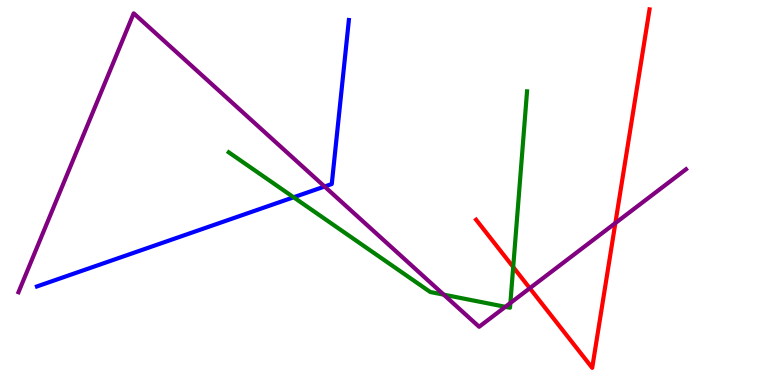[{'lines': ['blue', 'red'], 'intersections': []}, {'lines': ['green', 'red'], 'intersections': [{'x': 6.62, 'y': 3.06}]}, {'lines': ['purple', 'red'], 'intersections': [{'x': 6.84, 'y': 2.51}, {'x': 7.94, 'y': 4.21}]}, {'lines': ['blue', 'green'], 'intersections': [{'x': 3.79, 'y': 4.88}]}, {'lines': ['blue', 'purple'], 'intersections': [{'x': 4.19, 'y': 5.16}]}, {'lines': ['green', 'purple'], 'intersections': [{'x': 5.73, 'y': 2.35}, {'x': 6.52, 'y': 2.03}, {'x': 6.59, 'y': 2.13}]}]